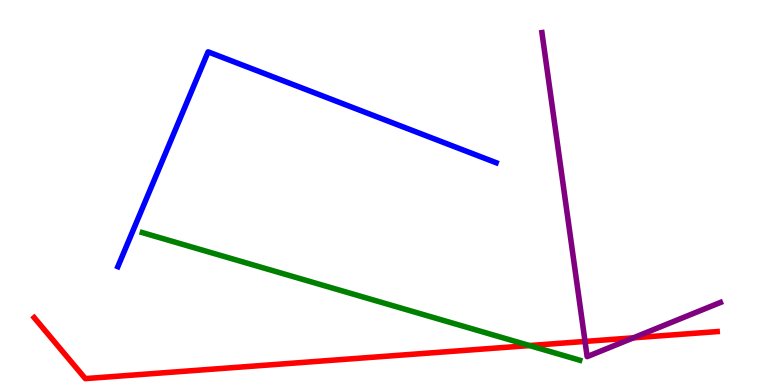[{'lines': ['blue', 'red'], 'intersections': []}, {'lines': ['green', 'red'], 'intersections': [{'x': 6.83, 'y': 1.02}]}, {'lines': ['purple', 'red'], 'intersections': [{'x': 7.55, 'y': 1.13}, {'x': 8.17, 'y': 1.23}]}, {'lines': ['blue', 'green'], 'intersections': []}, {'lines': ['blue', 'purple'], 'intersections': []}, {'lines': ['green', 'purple'], 'intersections': []}]